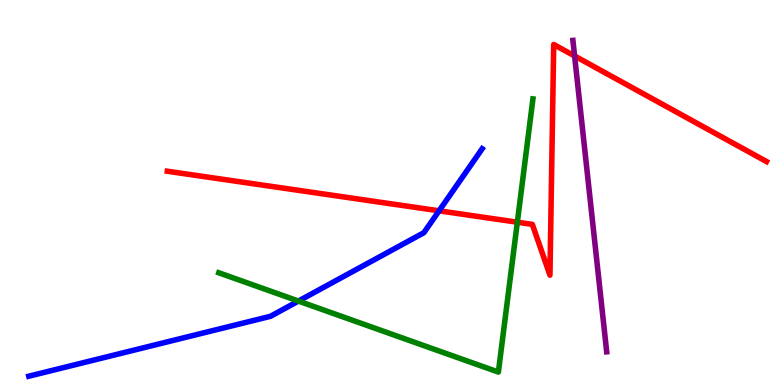[{'lines': ['blue', 'red'], 'intersections': [{'x': 5.67, 'y': 4.52}]}, {'lines': ['green', 'red'], 'intersections': [{'x': 6.68, 'y': 4.23}]}, {'lines': ['purple', 'red'], 'intersections': [{'x': 7.41, 'y': 8.55}]}, {'lines': ['blue', 'green'], 'intersections': [{'x': 3.85, 'y': 2.18}]}, {'lines': ['blue', 'purple'], 'intersections': []}, {'lines': ['green', 'purple'], 'intersections': []}]